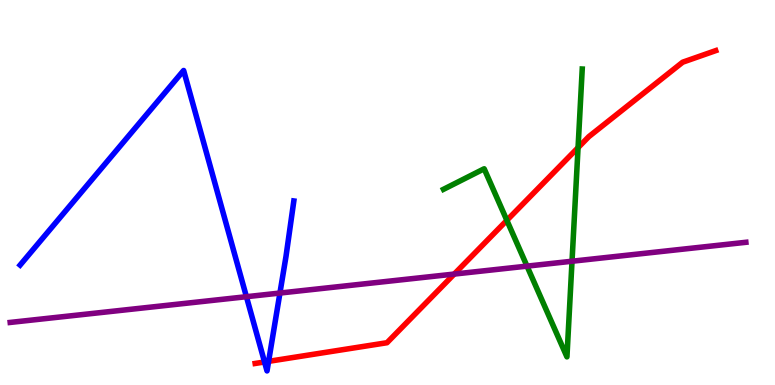[{'lines': ['blue', 'red'], 'intersections': [{'x': 3.41, 'y': 0.598}, {'x': 3.47, 'y': 0.614}]}, {'lines': ['green', 'red'], 'intersections': [{'x': 6.54, 'y': 4.28}, {'x': 7.46, 'y': 6.17}]}, {'lines': ['purple', 'red'], 'intersections': [{'x': 5.86, 'y': 2.88}]}, {'lines': ['blue', 'green'], 'intersections': []}, {'lines': ['blue', 'purple'], 'intersections': [{'x': 3.18, 'y': 2.29}, {'x': 3.61, 'y': 2.39}]}, {'lines': ['green', 'purple'], 'intersections': [{'x': 6.8, 'y': 3.09}, {'x': 7.38, 'y': 3.21}]}]